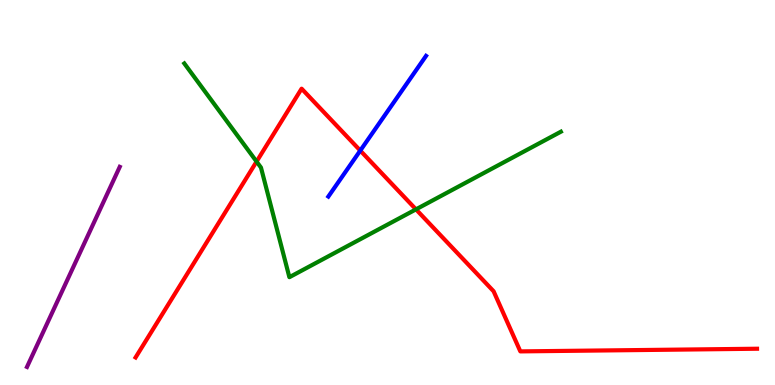[{'lines': ['blue', 'red'], 'intersections': [{'x': 4.65, 'y': 6.09}]}, {'lines': ['green', 'red'], 'intersections': [{'x': 3.31, 'y': 5.8}, {'x': 5.37, 'y': 4.56}]}, {'lines': ['purple', 'red'], 'intersections': []}, {'lines': ['blue', 'green'], 'intersections': []}, {'lines': ['blue', 'purple'], 'intersections': []}, {'lines': ['green', 'purple'], 'intersections': []}]